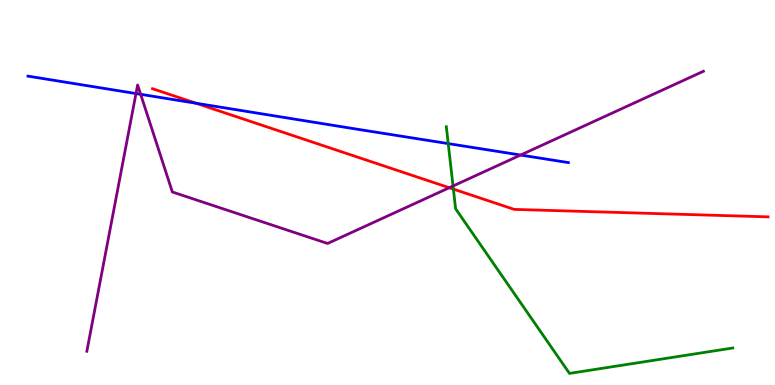[{'lines': ['blue', 'red'], 'intersections': [{'x': 2.53, 'y': 7.32}]}, {'lines': ['green', 'red'], 'intersections': [{'x': 5.85, 'y': 5.09}]}, {'lines': ['purple', 'red'], 'intersections': [{'x': 5.8, 'y': 5.12}]}, {'lines': ['blue', 'green'], 'intersections': [{'x': 5.78, 'y': 6.27}]}, {'lines': ['blue', 'purple'], 'intersections': [{'x': 1.75, 'y': 7.57}, {'x': 1.81, 'y': 7.55}, {'x': 6.72, 'y': 5.97}]}, {'lines': ['green', 'purple'], 'intersections': [{'x': 5.85, 'y': 5.17}]}]